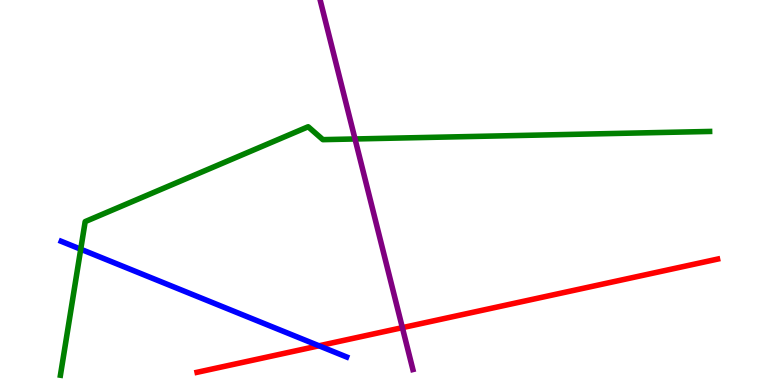[{'lines': ['blue', 'red'], 'intersections': [{'x': 4.12, 'y': 1.02}]}, {'lines': ['green', 'red'], 'intersections': []}, {'lines': ['purple', 'red'], 'intersections': [{'x': 5.19, 'y': 1.49}]}, {'lines': ['blue', 'green'], 'intersections': [{'x': 1.04, 'y': 3.53}]}, {'lines': ['blue', 'purple'], 'intersections': []}, {'lines': ['green', 'purple'], 'intersections': [{'x': 4.58, 'y': 6.39}]}]